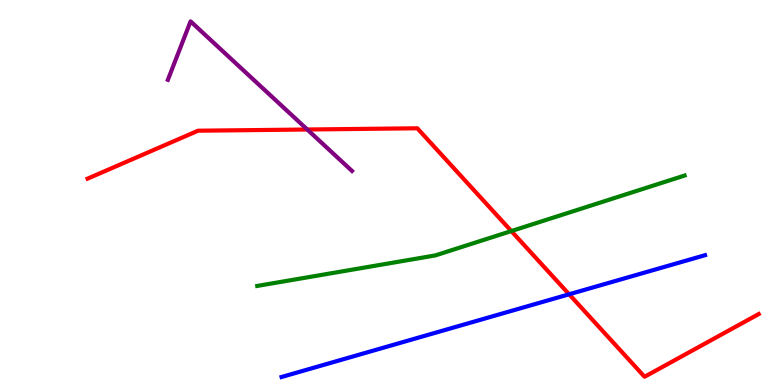[{'lines': ['blue', 'red'], 'intersections': [{'x': 7.34, 'y': 2.36}]}, {'lines': ['green', 'red'], 'intersections': [{'x': 6.6, 'y': 4.0}]}, {'lines': ['purple', 'red'], 'intersections': [{'x': 3.96, 'y': 6.64}]}, {'lines': ['blue', 'green'], 'intersections': []}, {'lines': ['blue', 'purple'], 'intersections': []}, {'lines': ['green', 'purple'], 'intersections': []}]